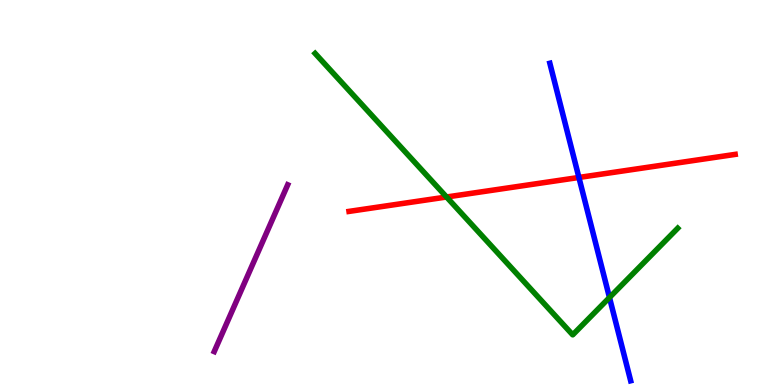[{'lines': ['blue', 'red'], 'intersections': [{'x': 7.47, 'y': 5.39}]}, {'lines': ['green', 'red'], 'intersections': [{'x': 5.76, 'y': 4.88}]}, {'lines': ['purple', 'red'], 'intersections': []}, {'lines': ['blue', 'green'], 'intersections': [{'x': 7.86, 'y': 2.27}]}, {'lines': ['blue', 'purple'], 'intersections': []}, {'lines': ['green', 'purple'], 'intersections': []}]